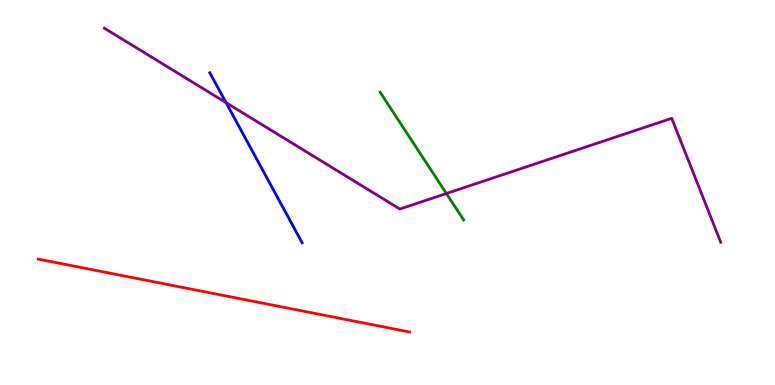[{'lines': ['blue', 'red'], 'intersections': []}, {'lines': ['green', 'red'], 'intersections': []}, {'lines': ['purple', 'red'], 'intersections': []}, {'lines': ['blue', 'green'], 'intersections': []}, {'lines': ['blue', 'purple'], 'intersections': [{'x': 2.92, 'y': 7.33}]}, {'lines': ['green', 'purple'], 'intersections': [{'x': 5.76, 'y': 4.97}]}]